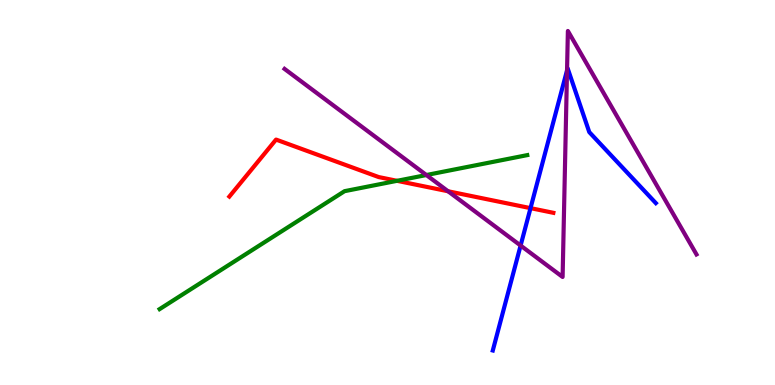[{'lines': ['blue', 'red'], 'intersections': [{'x': 6.85, 'y': 4.59}]}, {'lines': ['green', 'red'], 'intersections': [{'x': 5.12, 'y': 5.3}]}, {'lines': ['purple', 'red'], 'intersections': [{'x': 5.78, 'y': 5.03}]}, {'lines': ['blue', 'green'], 'intersections': []}, {'lines': ['blue', 'purple'], 'intersections': [{'x': 6.72, 'y': 3.62}, {'x': 7.32, 'y': 8.17}]}, {'lines': ['green', 'purple'], 'intersections': [{'x': 5.5, 'y': 5.45}]}]